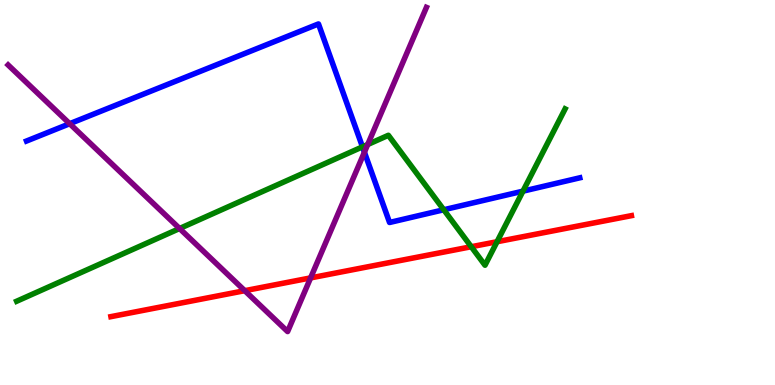[{'lines': ['blue', 'red'], 'intersections': []}, {'lines': ['green', 'red'], 'intersections': [{'x': 6.08, 'y': 3.59}, {'x': 6.41, 'y': 3.72}]}, {'lines': ['purple', 'red'], 'intersections': [{'x': 3.16, 'y': 2.45}, {'x': 4.01, 'y': 2.78}]}, {'lines': ['blue', 'green'], 'intersections': [{'x': 4.68, 'y': 6.19}, {'x': 5.73, 'y': 4.55}, {'x': 6.75, 'y': 5.03}]}, {'lines': ['blue', 'purple'], 'intersections': [{'x': 0.899, 'y': 6.79}, {'x': 4.7, 'y': 6.05}]}, {'lines': ['green', 'purple'], 'intersections': [{'x': 2.32, 'y': 4.06}, {'x': 4.74, 'y': 6.25}]}]